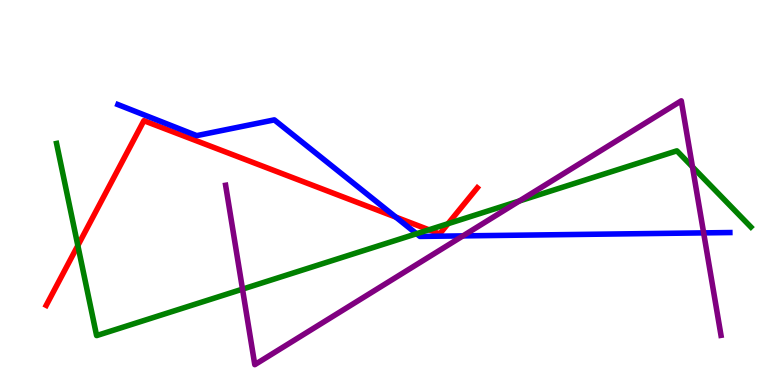[{'lines': ['blue', 'red'], 'intersections': [{'x': 5.11, 'y': 4.36}]}, {'lines': ['green', 'red'], 'intersections': [{'x': 1.0, 'y': 3.62}, {'x': 5.53, 'y': 4.03}, {'x': 5.78, 'y': 4.19}]}, {'lines': ['purple', 'red'], 'intersections': []}, {'lines': ['blue', 'green'], 'intersections': [{'x': 5.37, 'y': 3.93}]}, {'lines': ['blue', 'purple'], 'intersections': [{'x': 5.97, 'y': 3.87}, {'x': 9.08, 'y': 3.95}]}, {'lines': ['green', 'purple'], 'intersections': [{'x': 3.13, 'y': 2.49}, {'x': 6.7, 'y': 4.78}, {'x': 8.93, 'y': 5.67}]}]